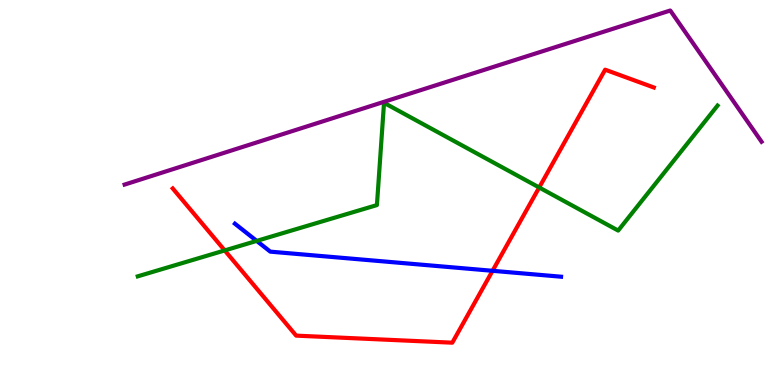[{'lines': ['blue', 'red'], 'intersections': [{'x': 6.36, 'y': 2.97}]}, {'lines': ['green', 'red'], 'intersections': [{'x': 2.9, 'y': 3.5}, {'x': 6.96, 'y': 5.13}]}, {'lines': ['purple', 'red'], 'intersections': []}, {'lines': ['blue', 'green'], 'intersections': [{'x': 3.31, 'y': 3.74}]}, {'lines': ['blue', 'purple'], 'intersections': []}, {'lines': ['green', 'purple'], 'intersections': []}]